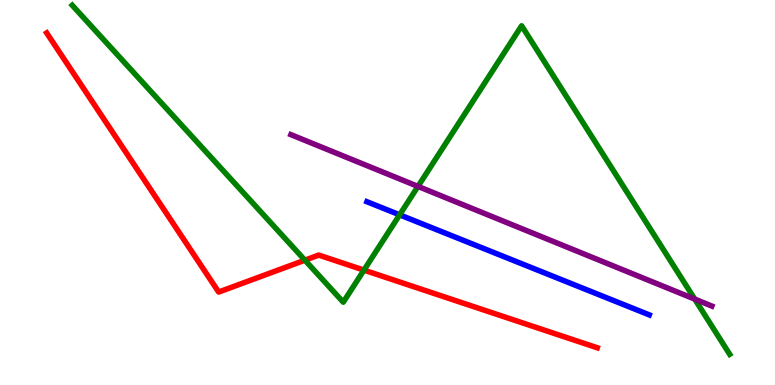[{'lines': ['blue', 'red'], 'intersections': []}, {'lines': ['green', 'red'], 'intersections': [{'x': 3.93, 'y': 3.24}, {'x': 4.7, 'y': 2.98}]}, {'lines': ['purple', 'red'], 'intersections': []}, {'lines': ['blue', 'green'], 'intersections': [{'x': 5.16, 'y': 4.42}]}, {'lines': ['blue', 'purple'], 'intersections': []}, {'lines': ['green', 'purple'], 'intersections': [{'x': 5.39, 'y': 5.16}, {'x': 8.96, 'y': 2.23}]}]